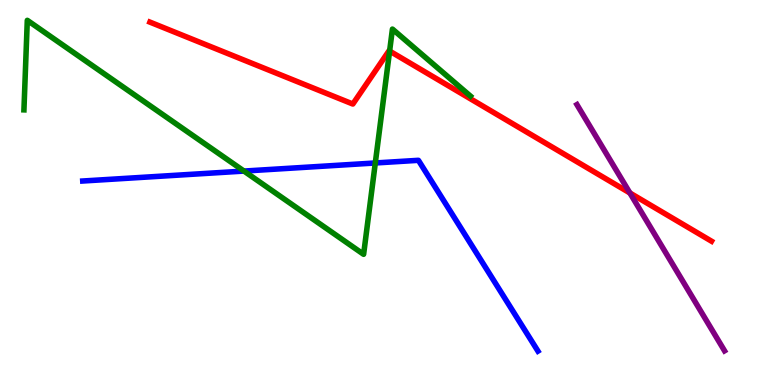[{'lines': ['blue', 'red'], 'intersections': []}, {'lines': ['green', 'red'], 'intersections': [{'x': 5.03, 'y': 8.67}]}, {'lines': ['purple', 'red'], 'intersections': [{'x': 8.13, 'y': 4.99}]}, {'lines': ['blue', 'green'], 'intersections': [{'x': 3.15, 'y': 5.56}, {'x': 4.84, 'y': 5.77}]}, {'lines': ['blue', 'purple'], 'intersections': []}, {'lines': ['green', 'purple'], 'intersections': []}]